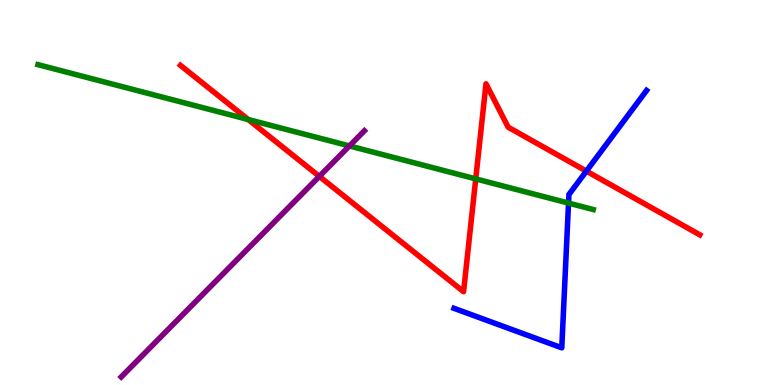[{'lines': ['blue', 'red'], 'intersections': [{'x': 7.57, 'y': 5.56}]}, {'lines': ['green', 'red'], 'intersections': [{'x': 3.2, 'y': 6.9}, {'x': 6.14, 'y': 5.35}]}, {'lines': ['purple', 'red'], 'intersections': [{'x': 4.12, 'y': 5.42}]}, {'lines': ['blue', 'green'], 'intersections': [{'x': 7.34, 'y': 4.72}]}, {'lines': ['blue', 'purple'], 'intersections': []}, {'lines': ['green', 'purple'], 'intersections': [{'x': 4.51, 'y': 6.21}]}]